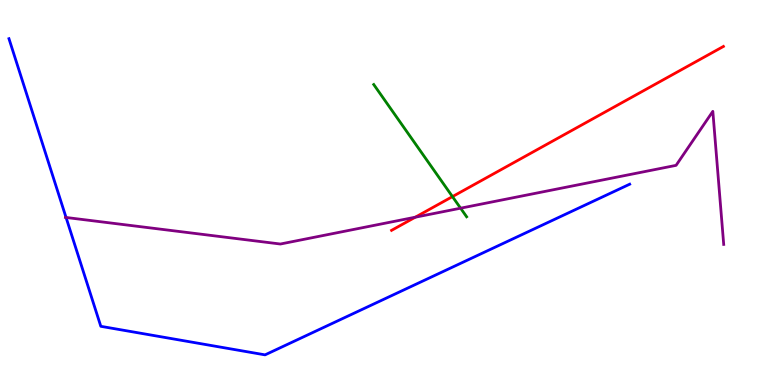[{'lines': ['blue', 'red'], 'intersections': []}, {'lines': ['green', 'red'], 'intersections': [{'x': 5.84, 'y': 4.89}]}, {'lines': ['purple', 'red'], 'intersections': [{'x': 5.36, 'y': 4.36}]}, {'lines': ['blue', 'green'], 'intersections': []}, {'lines': ['blue', 'purple'], 'intersections': [{'x': 0.852, 'y': 4.35}]}, {'lines': ['green', 'purple'], 'intersections': [{'x': 5.94, 'y': 4.59}]}]